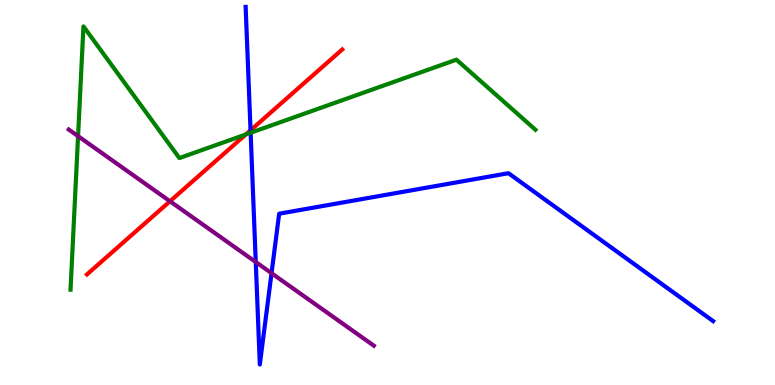[{'lines': ['blue', 'red'], 'intersections': [{'x': 3.23, 'y': 6.62}]}, {'lines': ['green', 'red'], 'intersections': [{'x': 3.17, 'y': 6.51}]}, {'lines': ['purple', 'red'], 'intersections': [{'x': 2.19, 'y': 4.77}]}, {'lines': ['blue', 'green'], 'intersections': [{'x': 3.23, 'y': 6.55}]}, {'lines': ['blue', 'purple'], 'intersections': [{'x': 3.3, 'y': 3.19}, {'x': 3.5, 'y': 2.9}]}, {'lines': ['green', 'purple'], 'intersections': [{'x': 1.01, 'y': 6.46}]}]